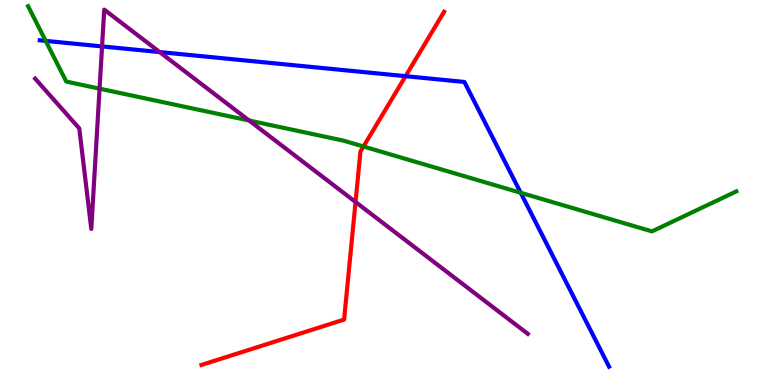[{'lines': ['blue', 'red'], 'intersections': [{'x': 5.23, 'y': 8.02}]}, {'lines': ['green', 'red'], 'intersections': [{'x': 4.69, 'y': 6.19}]}, {'lines': ['purple', 'red'], 'intersections': [{'x': 4.59, 'y': 4.75}]}, {'lines': ['blue', 'green'], 'intersections': [{'x': 0.589, 'y': 8.94}, {'x': 6.72, 'y': 4.99}]}, {'lines': ['blue', 'purple'], 'intersections': [{'x': 1.32, 'y': 8.79}, {'x': 2.06, 'y': 8.65}]}, {'lines': ['green', 'purple'], 'intersections': [{'x': 1.28, 'y': 7.7}, {'x': 3.21, 'y': 6.87}]}]